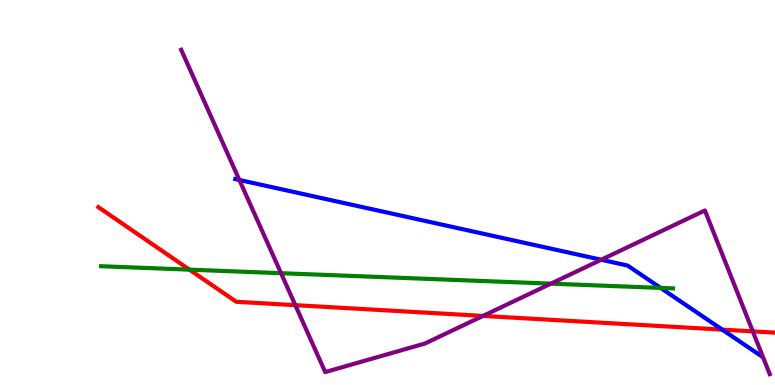[{'lines': ['blue', 'red'], 'intersections': [{'x': 9.32, 'y': 1.44}]}, {'lines': ['green', 'red'], 'intersections': [{'x': 2.44, 'y': 3.0}]}, {'lines': ['purple', 'red'], 'intersections': [{'x': 3.81, 'y': 2.07}, {'x': 6.23, 'y': 1.79}, {'x': 9.71, 'y': 1.39}]}, {'lines': ['blue', 'green'], 'intersections': [{'x': 8.52, 'y': 2.52}]}, {'lines': ['blue', 'purple'], 'intersections': [{'x': 3.09, 'y': 5.33}, {'x': 7.76, 'y': 3.25}]}, {'lines': ['green', 'purple'], 'intersections': [{'x': 3.63, 'y': 2.9}, {'x': 7.11, 'y': 2.63}]}]